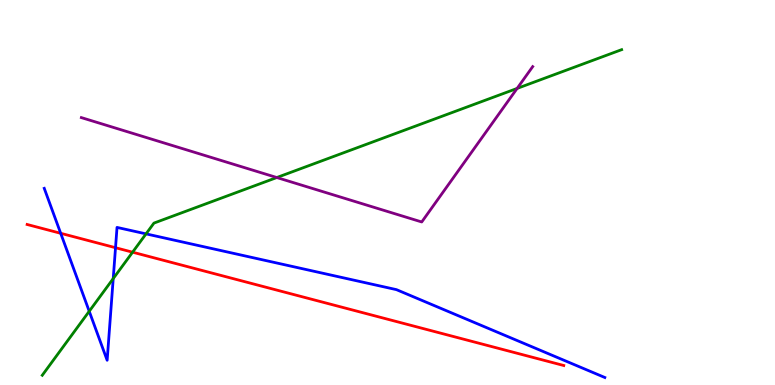[{'lines': ['blue', 'red'], 'intersections': [{'x': 0.783, 'y': 3.94}, {'x': 1.49, 'y': 3.57}]}, {'lines': ['green', 'red'], 'intersections': [{'x': 1.71, 'y': 3.45}]}, {'lines': ['purple', 'red'], 'intersections': []}, {'lines': ['blue', 'green'], 'intersections': [{'x': 1.15, 'y': 1.91}, {'x': 1.46, 'y': 2.76}, {'x': 1.88, 'y': 3.93}]}, {'lines': ['blue', 'purple'], 'intersections': []}, {'lines': ['green', 'purple'], 'intersections': [{'x': 3.57, 'y': 5.39}, {'x': 6.67, 'y': 7.7}]}]